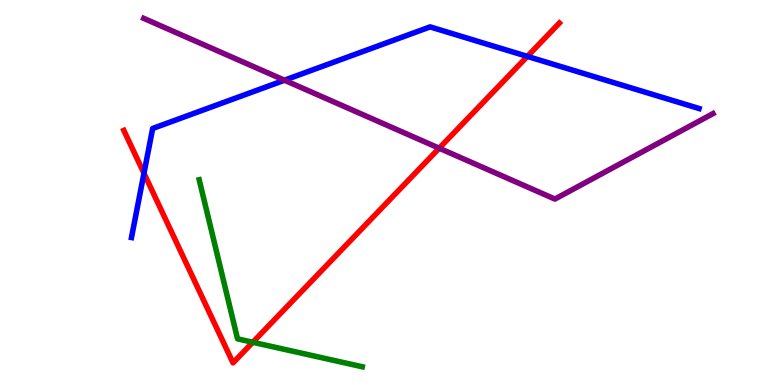[{'lines': ['blue', 'red'], 'intersections': [{'x': 1.86, 'y': 5.5}, {'x': 6.8, 'y': 8.54}]}, {'lines': ['green', 'red'], 'intersections': [{'x': 3.26, 'y': 1.11}]}, {'lines': ['purple', 'red'], 'intersections': [{'x': 5.67, 'y': 6.15}]}, {'lines': ['blue', 'green'], 'intersections': []}, {'lines': ['blue', 'purple'], 'intersections': [{'x': 3.67, 'y': 7.92}]}, {'lines': ['green', 'purple'], 'intersections': []}]